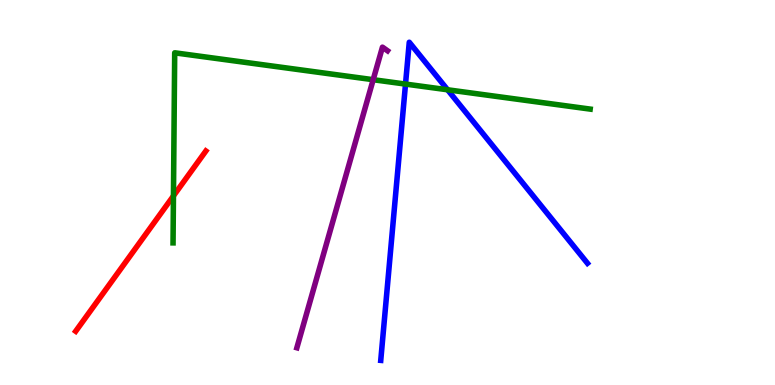[{'lines': ['blue', 'red'], 'intersections': []}, {'lines': ['green', 'red'], 'intersections': [{'x': 2.24, 'y': 4.91}]}, {'lines': ['purple', 'red'], 'intersections': []}, {'lines': ['blue', 'green'], 'intersections': [{'x': 5.23, 'y': 7.82}, {'x': 5.78, 'y': 7.67}]}, {'lines': ['blue', 'purple'], 'intersections': []}, {'lines': ['green', 'purple'], 'intersections': [{'x': 4.82, 'y': 7.93}]}]